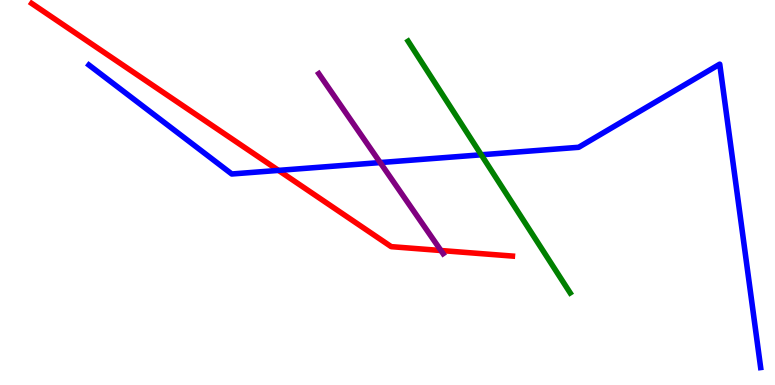[{'lines': ['blue', 'red'], 'intersections': [{'x': 3.59, 'y': 5.57}]}, {'lines': ['green', 'red'], 'intersections': []}, {'lines': ['purple', 'red'], 'intersections': [{'x': 5.69, 'y': 3.49}]}, {'lines': ['blue', 'green'], 'intersections': [{'x': 6.21, 'y': 5.98}]}, {'lines': ['blue', 'purple'], 'intersections': [{'x': 4.91, 'y': 5.78}]}, {'lines': ['green', 'purple'], 'intersections': []}]